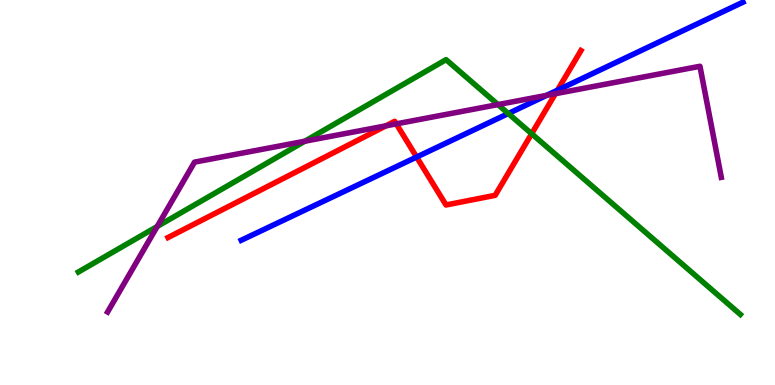[{'lines': ['blue', 'red'], 'intersections': [{'x': 5.38, 'y': 5.92}, {'x': 7.19, 'y': 7.66}]}, {'lines': ['green', 'red'], 'intersections': [{'x': 6.86, 'y': 6.53}]}, {'lines': ['purple', 'red'], 'intersections': [{'x': 4.98, 'y': 6.73}, {'x': 5.11, 'y': 6.78}, {'x': 7.17, 'y': 7.57}]}, {'lines': ['blue', 'green'], 'intersections': [{'x': 6.56, 'y': 7.05}]}, {'lines': ['blue', 'purple'], 'intersections': [{'x': 7.05, 'y': 7.52}]}, {'lines': ['green', 'purple'], 'intersections': [{'x': 2.03, 'y': 4.12}, {'x': 3.93, 'y': 6.33}, {'x': 6.43, 'y': 7.28}]}]